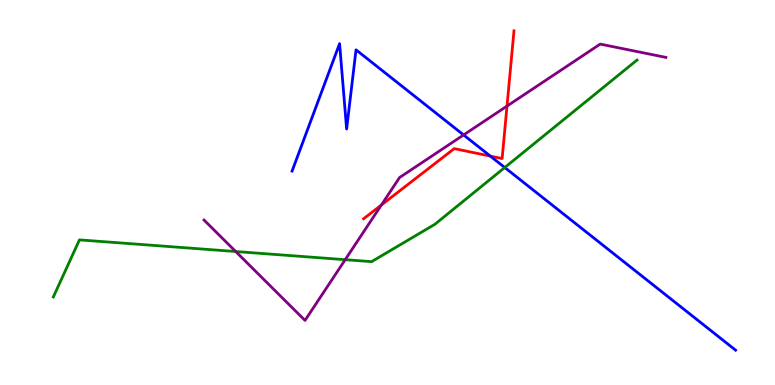[{'lines': ['blue', 'red'], 'intersections': [{'x': 6.33, 'y': 5.95}]}, {'lines': ['green', 'red'], 'intersections': []}, {'lines': ['purple', 'red'], 'intersections': [{'x': 4.92, 'y': 4.68}, {'x': 6.54, 'y': 7.24}]}, {'lines': ['blue', 'green'], 'intersections': [{'x': 6.51, 'y': 5.65}]}, {'lines': ['blue', 'purple'], 'intersections': [{'x': 5.98, 'y': 6.49}]}, {'lines': ['green', 'purple'], 'intersections': [{'x': 3.04, 'y': 3.47}, {'x': 4.45, 'y': 3.25}]}]